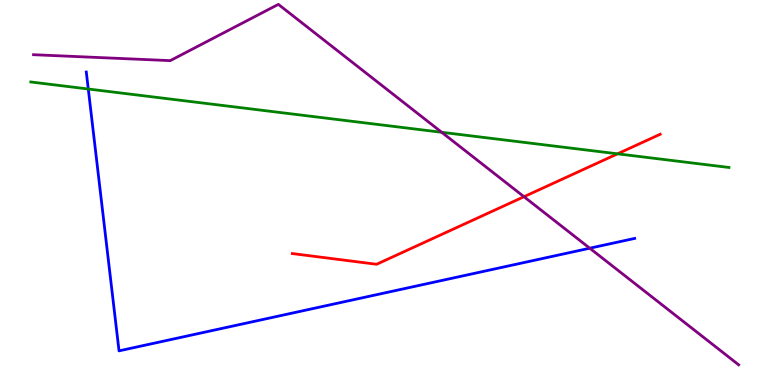[{'lines': ['blue', 'red'], 'intersections': []}, {'lines': ['green', 'red'], 'intersections': [{'x': 7.97, 'y': 6.0}]}, {'lines': ['purple', 'red'], 'intersections': [{'x': 6.76, 'y': 4.89}]}, {'lines': ['blue', 'green'], 'intersections': [{'x': 1.14, 'y': 7.69}]}, {'lines': ['blue', 'purple'], 'intersections': [{'x': 7.61, 'y': 3.55}]}, {'lines': ['green', 'purple'], 'intersections': [{'x': 5.7, 'y': 6.56}]}]